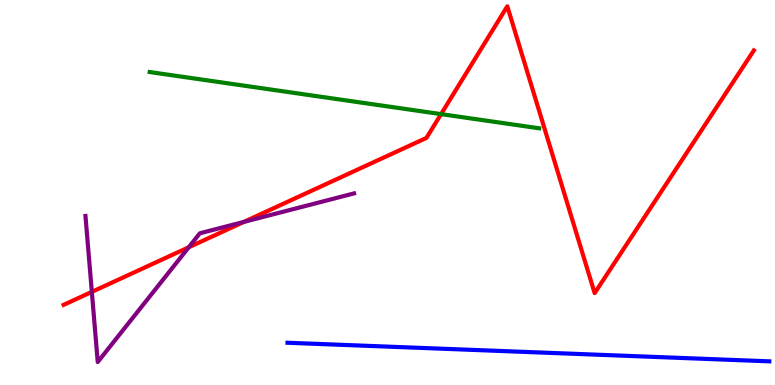[{'lines': ['blue', 'red'], 'intersections': []}, {'lines': ['green', 'red'], 'intersections': [{'x': 5.69, 'y': 7.04}]}, {'lines': ['purple', 'red'], 'intersections': [{'x': 1.19, 'y': 2.42}, {'x': 2.44, 'y': 3.58}, {'x': 3.15, 'y': 4.24}]}, {'lines': ['blue', 'green'], 'intersections': []}, {'lines': ['blue', 'purple'], 'intersections': []}, {'lines': ['green', 'purple'], 'intersections': []}]